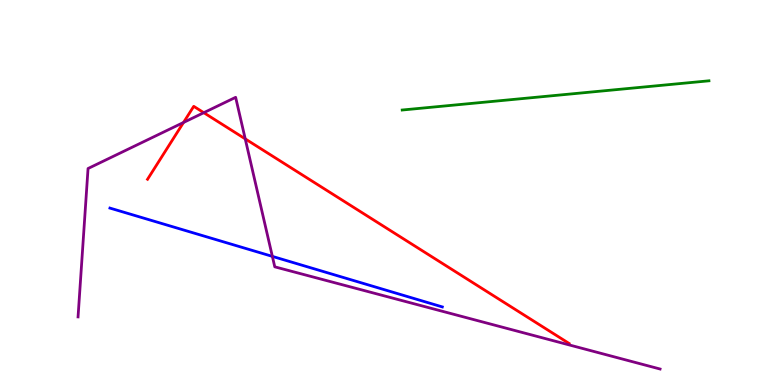[{'lines': ['blue', 'red'], 'intersections': []}, {'lines': ['green', 'red'], 'intersections': []}, {'lines': ['purple', 'red'], 'intersections': [{'x': 2.37, 'y': 6.82}, {'x': 2.63, 'y': 7.07}, {'x': 3.16, 'y': 6.39}]}, {'lines': ['blue', 'green'], 'intersections': []}, {'lines': ['blue', 'purple'], 'intersections': [{'x': 3.51, 'y': 3.34}]}, {'lines': ['green', 'purple'], 'intersections': []}]